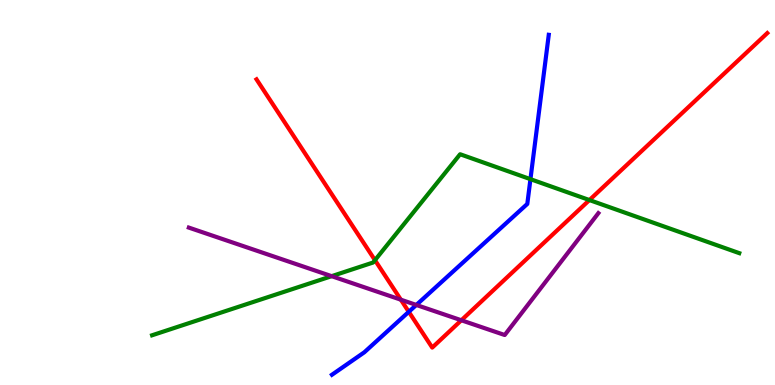[{'lines': ['blue', 'red'], 'intersections': [{'x': 5.27, 'y': 1.9}]}, {'lines': ['green', 'red'], 'intersections': [{'x': 4.84, 'y': 3.24}, {'x': 7.61, 'y': 4.8}]}, {'lines': ['purple', 'red'], 'intersections': [{'x': 5.17, 'y': 2.22}, {'x': 5.95, 'y': 1.68}]}, {'lines': ['blue', 'green'], 'intersections': [{'x': 6.84, 'y': 5.35}]}, {'lines': ['blue', 'purple'], 'intersections': [{'x': 5.37, 'y': 2.08}]}, {'lines': ['green', 'purple'], 'intersections': [{'x': 4.28, 'y': 2.83}]}]